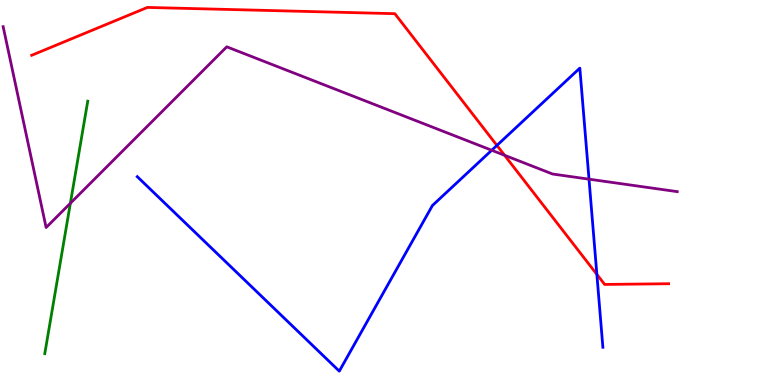[{'lines': ['blue', 'red'], 'intersections': [{'x': 6.41, 'y': 6.22}, {'x': 7.7, 'y': 2.87}]}, {'lines': ['green', 'red'], 'intersections': []}, {'lines': ['purple', 'red'], 'intersections': [{'x': 6.51, 'y': 5.97}]}, {'lines': ['blue', 'green'], 'intersections': []}, {'lines': ['blue', 'purple'], 'intersections': [{'x': 6.34, 'y': 6.1}, {'x': 7.6, 'y': 5.35}]}, {'lines': ['green', 'purple'], 'intersections': [{'x': 0.908, 'y': 4.72}]}]